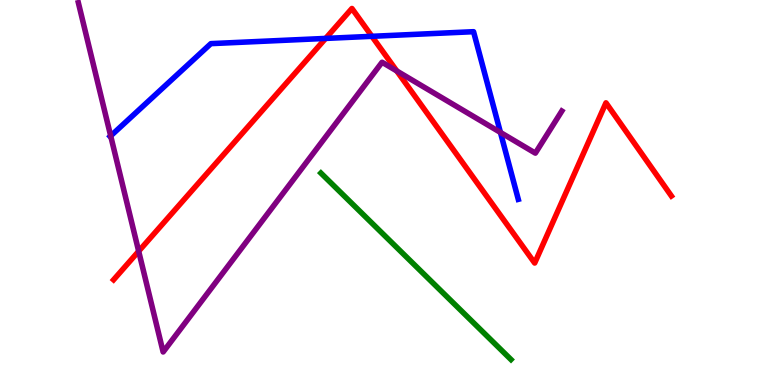[{'lines': ['blue', 'red'], 'intersections': [{'x': 4.2, 'y': 9.0}, {'x': 4.8, 'y': 9.06}]}, {'lines': ['green', 'red'], 'intersections': []}, {'lines': ['purple', 'red'], 'intersections': [{'x': 1.79, 'y': 3.47}, {'x': 5.12, 'y': 8.16}]}, {'lines': ['blue', 'green'], 'intersections': []}, {'lines': ['blue', 'purple'], 'intersections': [{'x': 1.43, 'y': 6.47}, {'x': 6.46, 'y': 6.56}]}, {'lines': ['green', 'purple'], 'intersections': []}]